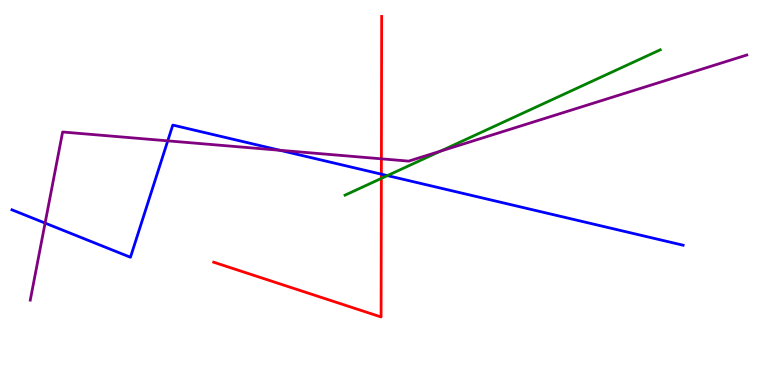[{'lines': ['blue', 'red'], 'intersections': [{'x': 4.92, 'y': 5.48}]}, {'lines': ['green', 'red'], 'intersections': [{'x': 4.92, 'y': 5.37}]}, {'lines': ['purple', 'red'], 'intersections': [{'x': 4.92, 'y': 5.87}]}, {'lines': ['blue', 'green'], 'intersections': [{'x': 5.0, 'y': 5.44}]}, {'lines': ['blue', 'purple'], 'intersections': [{'x': 0.582, 'y': 4.21}, {'x': 2.16, 'y': 6.34}, {'x': 3.61, 'y': 6.1}]}, {'lines': ['green', 'purple'], 'intersections': [{'x': 5.68, 'y': 6.07}]}]